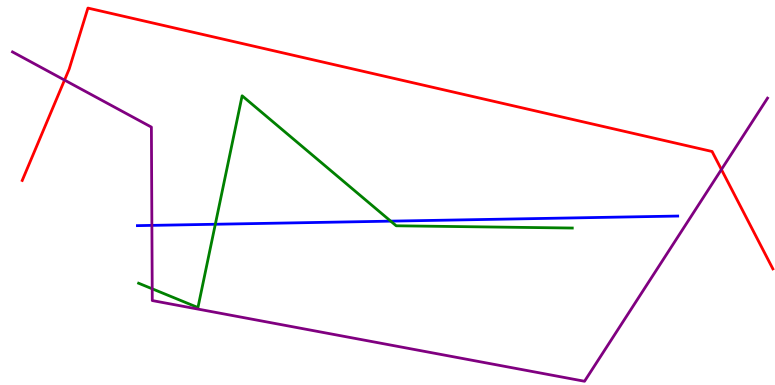[{'lines': ['blue', 'red'], 'intersections': []}, {'lines': ['green', 'red'], 'intersections': []}, {'lines': ['purple', 'red'], 'intersections': [{'x': 0.833, 'y': 7.92}, {'x': 9.31, 'y': 5.6}]}, {'lines': ['blue', 'green'], 'intersections': [{'x': 2.78, 'y': 4.18}, {'x': 5.04, 'y': 4.26}]}, {'lines': ['blue', 'purple'], 'intersections': [{'x': 1.96, 'y': 4.15}]}, {'lines': ['green', 'purple'], 'intersections': [{'x': 1.96, 'y': 2.5}]}]